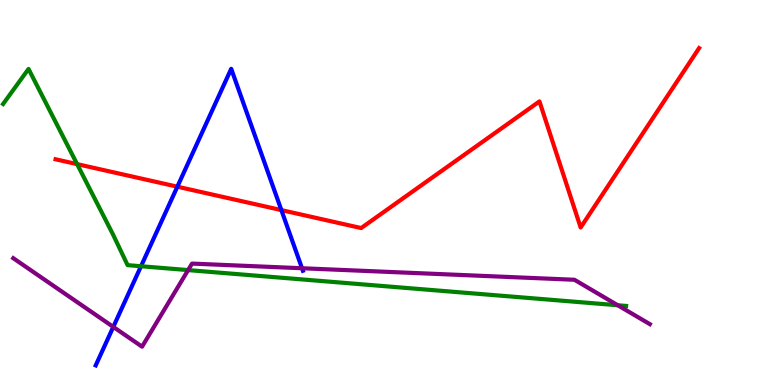[{'lines': ['blue', 'red'], 'intersections': [{'x': 2.29, 'y': 5.15}, {'x': 3.63, 'y': 4.54}]}, {'lines': ['green', 'red'], 'intersections': [{'x': 0.995, 'y': 5.74}]}, {'lines': ['purple', 'red'], 'intersections': []}, {'lines': ['blue', 'green'], 'intersections': [{'x': 1.82, 'y': 3.08}]}, {'lines': ['blue', 'purple'], 'intersections': [{'x': 1.46, 'y': 1.51}, {'x': 3.9, 'y': 3.03}]}, {'lines': ['green', 'purple'], 'intersections': [{'x': 2.43, 'y': 2.98}, {'x': 7.97, 'y': 2.07}]}]